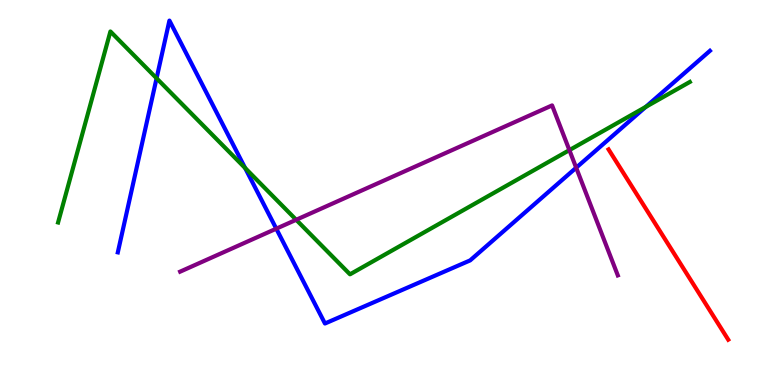[{'lines': ['blue', 'red'], 'intersections': []}, {'lines': ['green', 'red'], 'intersections': []}, {'lines': ['purple', 'red'], 'intersections': []}, {'lines': ['blue', 'green'], 'intersections': [{'x': 2.02, 'y': 7.97}, {'x': 3.16, 'y': 5.64}, {'x': 8.33, 'y': 7.22}]}, {'lines': ['blue', 'purple'], 'intersections': [{'x': 3.56, 'y': 4.06}, {'x': 7.43, 'y': 5.64}]}, {'lines': ['green', 'purple'], 'intersections': [{'x': 3.82, 'y': 4.29}, {'x': 7.35, 'y': 6.1}]}]